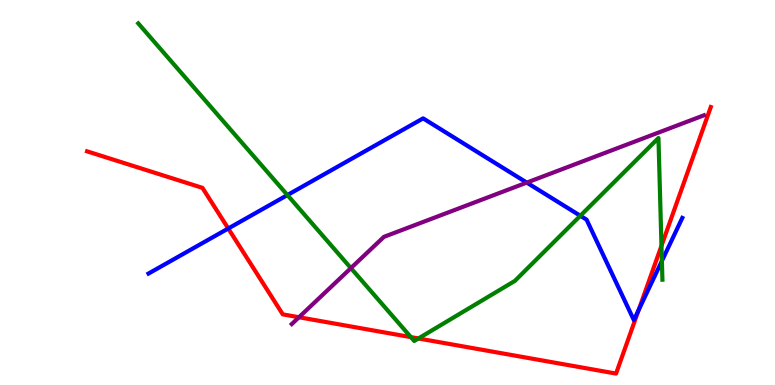[{'lines': ['blue', 'red'], 'intersections': [{'x': 2.95, 'y': 4.07}, {'x': 8.24, 'y': 1.95}]}, {'lines': ['green', 'red'], 'intersections': [{'x': 5.3, 'y': 1.24}, {'x': 5.4, 'y': 1.21}, {'x': 8.54, 'y': 3.62}]}, {'lines': ['purple', 'red'], 'intersections': [{'x': 3.86, 'y': 1.76}]}, {'lines': ['blue', 'green'], 'intersections': [{'x': 3.71, 'y': 4.93}, {'x': 7.49, 'y': 4.4}, {'x': 8.54, 'y': 3.22}]}, {'lines': ['blue', 'purple'], 'intersections': [{'x': 6.8, 'y': 5.26}]}, {'lines': ['green', 'purple'], 'intersections': [{'x': 4.53, 'y': 3.04}]}]